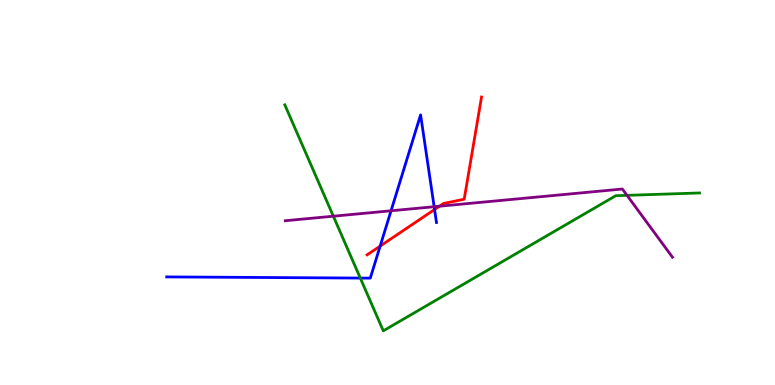[{'lines': ['blue', 'red'], 'intersections': [{'x': 4.91, 'y': 3.61}, {'x': 5.61, 'y': 4.56}]}, {'lines': ['green', 'red'], 'intersections': []}, {'lines': ['purple', 'red'], 'intersections': [{'x': 5.67, 'y': 4.64}]}, {'lines': ['blue', 'green'], 'intersections': [{'x': 4.65, 'y': 2.78}]}, {'lines': ['blue', 'purple'], 'intersections': [{'x': 5.05, 'y': 4.53}, {'x': 5.6, 'y': 4.63}]}, {'lines': ['green', 'purple'], 'intersections': [{'x': 4.3, 'y': 4.38}, {'x': 8.09, 'y': 4.93}]}]